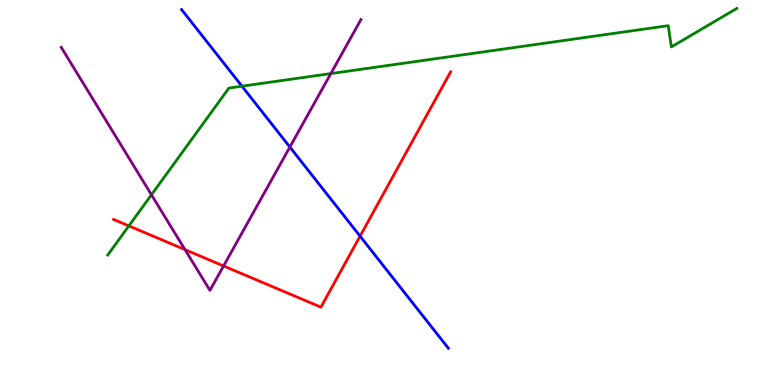[{'lines': ['blue', 'red'], 'intersections': [{'x': 4.65, 'y': 3.87}]}, {'lines': ['green', 'red'], 'intersections': [{'x': 1.66, 'y': 4.13}]}, {'lines': ['purple', 'red'], 'intersections': [{'x': 2.39, 'y': 3.52}, {'x': 2.88, 'y': 3.09}]}, {'lines': ['blue', 'green'], 'intersections': [{'x': 3.12, 'y': 7.76}]}, {'lines': ['blue', 'purple'], 'intersections': [{'x': 3.74, 'y': 6.18}]}, {'lines': ['green', 'purple'], 'intersections': [{'x': 1.95, 'y': 4.94}, {'x': 4.27, 'y': 8.09}]}]